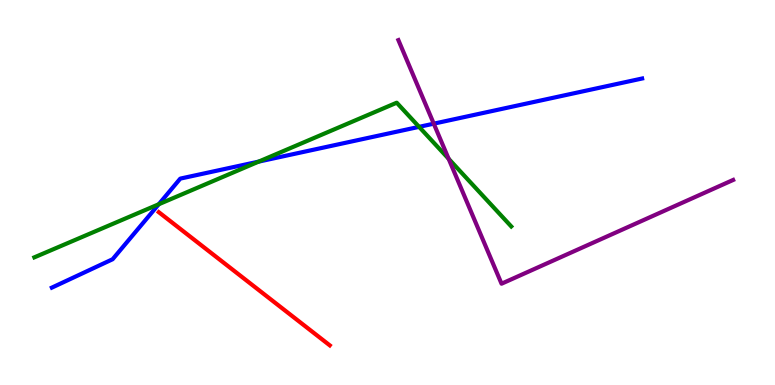[{'lines': ['blue', 'red'], 'intersections': []}, {'lines': ['green', 'red'], 'intersections': []}, {'lines': ['purple', 'red'], 'intersections': []}, {'lines': ['blue', 'green'], 'intersections': [{'x': 2.05, 'y': 4.69}, {'x': 3.34, 'y': 5.8}, {'x': 5.41, 'y': 6.71}]}, {'lines': ['blue', 'purple'], 'intersections': [{'x': 5.6, 'y': 6.79}]}, {'lines': ['green', 'purple'], 'intersections': [{'x': 5.79, 'y': 5.88}]}]